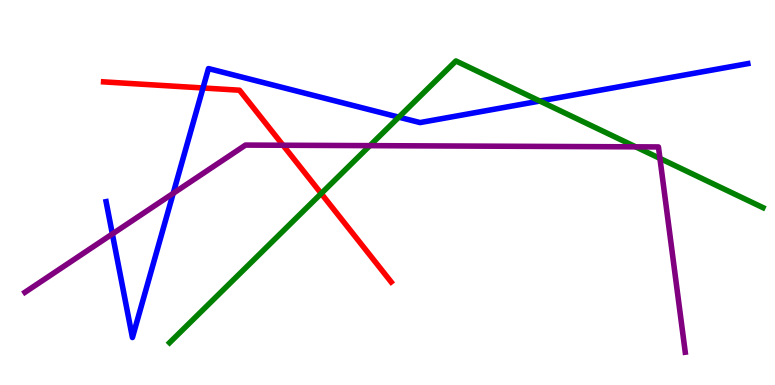[{'lines': ['blue', 'red'], 'intersections': [{'x': 2.62, 'y': 7.71}]}, {'lines': ['green', 'red'], 'intersections': [{'x': 4.14, 'y': 4.97}]}, {'lines': ['purple', 'red'], 'intersections': [{'x': 3.65, 'y': 6.23}]}, {'lines': ['blue', 'green'], 'intersections': [{'x': 5.15, 'y': 6.96}, {'x': 6.97, 'y': 7.38}]}, {'lines': ['blue', 'purple'], 'intersections': [{'x': 1.45, 'y': 3.92}, {'x': 2.23, 'y': 4.98}]}, {'lines': ['green', 'purple'], 'intersections': [{'x': 4.77, 'y': 6.22}, {'x': 8.2, 'y': 6.19}, {'x': 8.52, 'y': 5.89}]}]